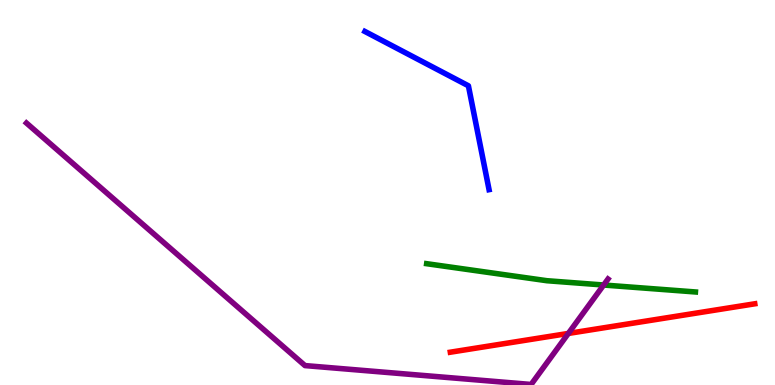[{'lines': ['blue', 'red'], 'intersections': []}, {'lines': ['green', 'red'], 'intersections': []}, {'lines': ['purple', 'red'], 'intersections': [{'x': 7.33, 'y': 1.34}]}, {'lines': ['blue', 'green'], 'intersections': []}, {'lines': ['blue', 'purple'], 'intersections': []}, {'lines': ['green', 'purple'], 'intersections': [{'x': 7.79, 'y': 2.6}]}]